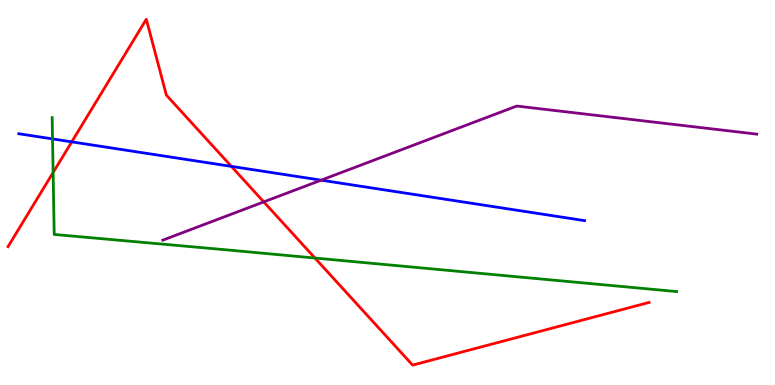[{'lines': ['blue', 'red'], 'intersections': [{'x': 0.926, 'y': 6.32}, {'x': 2.99, 'y': 5.68}]}, {'lines': ['green', 'red'], 'intersections': [{'x': 0.685, 'y': 5.52}, {'x': 4.06, 'y': 3.3}]}, {'lines': ['purple', 'red'], 'intersections': [{'x': 3.4, 'y': 4.76}]}, {'lines': ['blue', 'green'], 'intersections': [{'x': 0.678, 'y': 6.39}]}, {'lines': ['blue', 'purple'], 'intersections': [{'x': 4.14, 'y': 5.32}]}, {'lines': ['green', 'purple'], 'intersections': []}]